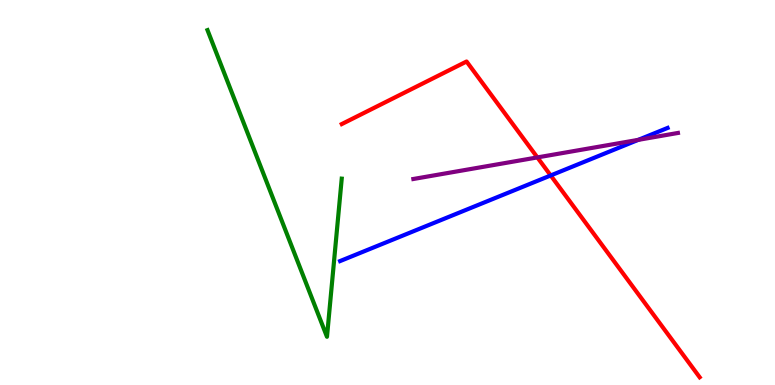[{'lines': ['blue', 'red'], 'intersections': [{'x': 7.11, 'y': 5.44}]}, {'lines': ['green', 'red'], 'intersections': []}, {'lines': ['purple', 'red'], 'intersections': [{'x': 6.93, 'y': 5.91}]}, {'lines': ['blue', 'green'], 'intersections': []}, {'lines': ['blue', 'purple'], 'intersections': [{'x': 8.24, 'y': 6.37}]}, {'lines': ['green', 'purple'], 'intersections': []}]